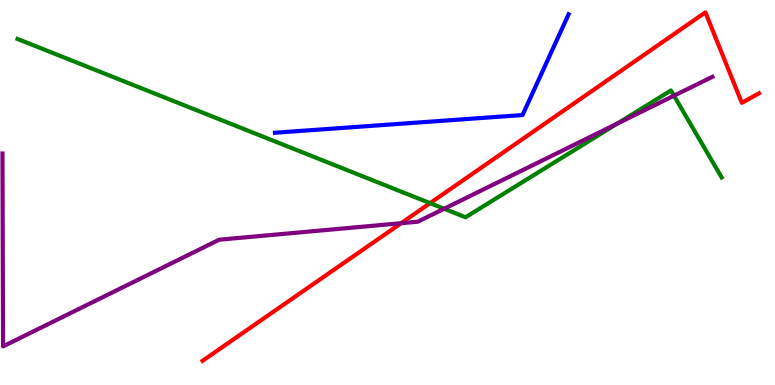[{'lines': ['blue', 'red'], 'intersections': []}, {'lines': ['green', 'red'], 'intersections': [{'x': 5.55, 'y': 4.72}]}, {'lines': ['purple', 'red'], 'intersections': [{'x': 5.18, 'y': 4.2}]}, {'lines': ['blue', 'green'], 'intersections': []}, {'lines': ['blue', 'purple'], 'intersections': []}, {'lines': ['green', 'purple'], 'intersections': [{'x': 5.73, 'y': 4.58}, {'x': 7.97, 'y': 6.79}, {'x': 8.7, 'y': 7.51}]}]